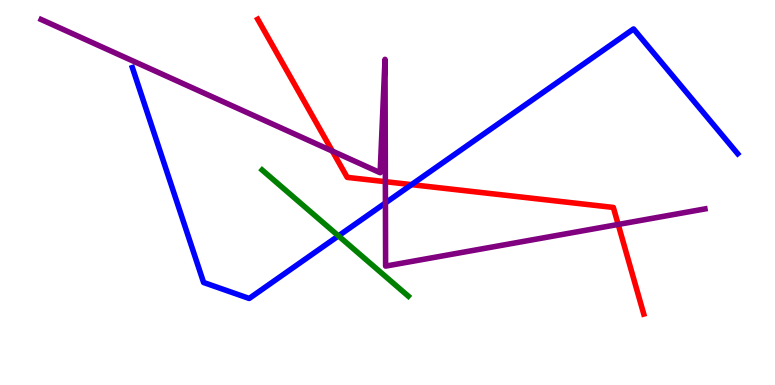[{'lines': ['blue', 'red'], 'intersections': [{'x': 5.31, 'y': 5.2}]}, {'lines': ['green', 'red'], 'intersections': []}, {'lines': ['purple', 'red'], 'intersections': [{'x': 4.29, 'y': 6.08}, {'x': 4.97, 'y': 5.28}, {'x': 7.98, 'y': 4.17}]}, {'lines': ['blue', 'green'], 'intersections': [{'x': 4.37, 'y': 3.87}]}, {'lines': ['blue', 'purple'], 'intersections': [{'x': 4.97, 'y': 4.73}]}, {'lines': ['green', 'purple'], 'intersections': []}]